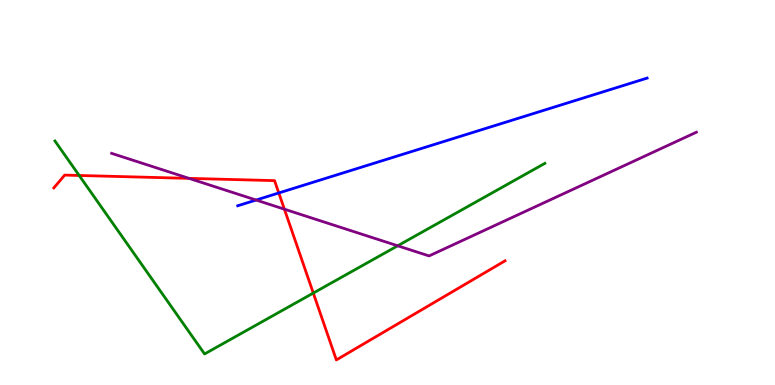[{'lines': ['blue', 'red'], 'intersections': [{'x': 3.6, 'y': 4.99}]}, {'lines': ['green', 'red'], 'intersections': [{'x': 1.02, 'y': 5.44}, {'x': 4.04, 'y': 2.39}]}, {'lines': ['purple', 'red'], 'intersections': [{'x': 2.44, 'y': 5.37}, {'x': 3.67, 'y': 4.57}]}, {'lines': ['blue', 'green'], 'intersections': []}, {'lines': ['blue', 'purple'], 'intersections': [{'x': 3.3, 'y': 4.8}]}, {'lines': ['green', 'purple'], 'intersections': [{'x': 5.13, 'y': 3.62}]}]